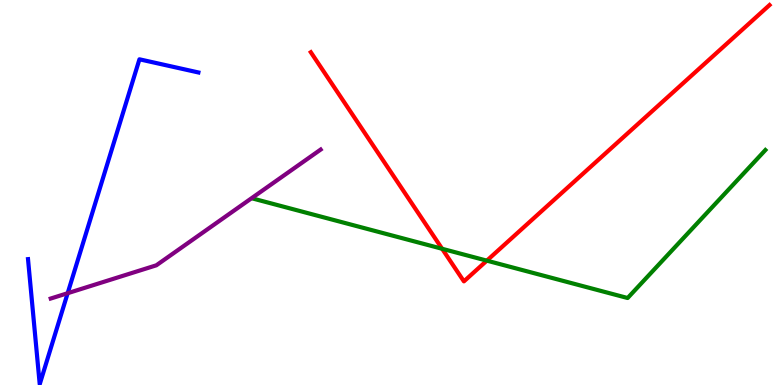[{'lines': ['blue', 'red'], 'intersections': []}, {'lines': ['green', 'red'], 'intersections': [{'x': 5.7, 'y': 3.54}, {'x': 6.28, 'y': 3.23}]}, {'lines': ['purple', 'red'], 'intersections': []}, {'lines': ['blue', 'green'], 'intersections': []}, {'lines': ['blue', 'purple'], 'intersections': [{'x': 0.873, 'y': 2.38}]}, {'lines': ['green', 'purple'], 'intersections': []}]